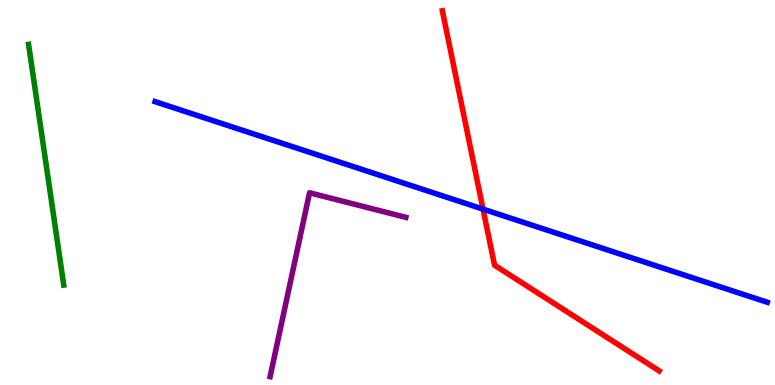[{'lines': ['blue', 'red'], 'intersections': [{'x': 6.23, 'y': 4.57}]}, {'lines': ['green', 'red'], 'intersections': []}, {'lines': ['purple', 'red'], 'intersections': []}, {'lines': ['blue', 'green'], 'intersections': []}, {'lines': ['blue', 'purple'], 'intersections': []}, {'lines': ['green', 'purple'], 'intersections': []}]